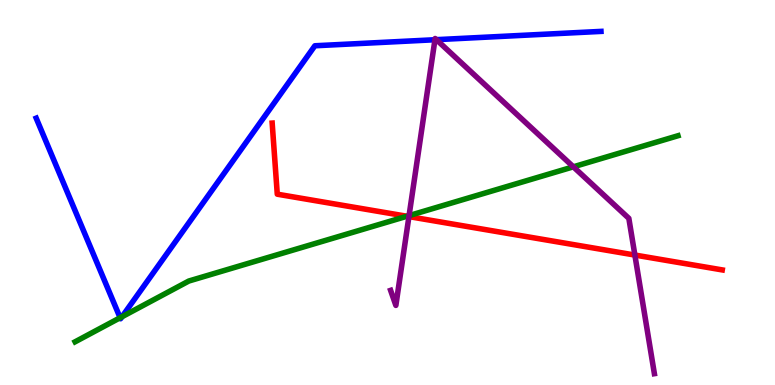[{'lines': ['blue', 'red'], 'intersections': []}, {'lines': ['green', 'red'], 'intersections': [{'x': 5.25, 'y': 4.38}]}, {'lines': ['purple', 'red'], 'intersections': [{'x': 5.28, 'y': 4.37}, {'x': 8.19, 'y': 3.38}]}, {'lines': ['blue', 'green'], 'intersections': [{'x': 1.55, 'y': 1.75}, {'x': 1.57, 'y': 1.77}]}, {'lines': ['blue', 'purple'], 'intersections': [{'x': 5.61, 'y': 8.97}, {'x': 5.63, 'y': 8.97}]}, {'lines': ['green', 'purple'], 'intersections': [{'x': 5.28, 'y': 4.4}, {'x': 7.4, 'y': 5.67}]}]